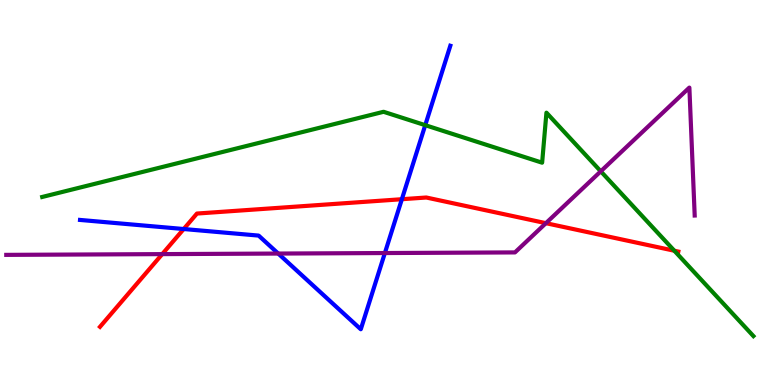[{'lines': ['blue', 'red'], 'intersections': [{'x': 2.37, 'y': 4.05}, {'x': 5.19, 'y': 4.83}]}, {'lines': ['green', 'red'], 'intersections': [{'x': 8.7, 'y': 3.49}]}, {'lines': ['purple', 'red'], 'intersections': [{'x': 2.09, 'y': 3.4}, {'x': 7.04, 'y': 4.2}]}, {'lines': ['blue', 'green'], 'intersections': [{'x': 5.49, 'y': 6.75}]}, {'lines': ['blue', 'purple'], 'intersections': [{'x': 3.59, 'y': 3.41}, {'x': 4.97, 'y': 3.43}]}, {'lines': ['green', 'purple'], 'intersections': [{'x': 7.75, 'y': 5.55}]}]